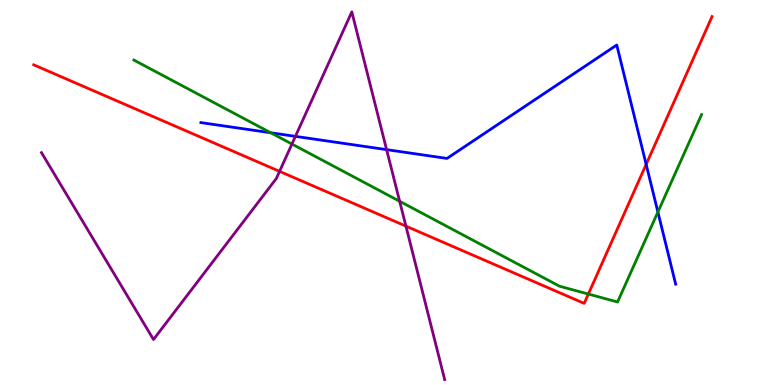[{'lines': ['blue', 'red'], 'intersections': [{'x': 8.34, 'y': 5.73}]}, {'lines': ['green', 'red'], 'intersections': [{'x': 7.59, 'y': 2.36}]}, {'lines': ['purple', 'red'], 'intersections': [{'x': 3.61, 'y': 5.55}, {'x': 5.24, 'y': 4.13}]}, {'lines': ['blue', 'green'], 'intersections': [{'x': 3.49, 'y': 6.55}, {'x': 8.49, 'y': 4.49}]}, {'lines': ['blue', 'purple'], 'intersections': [{'x': 3.81, 'y': 6.46}, {'x': 4.99, 'y': 6.11}]}, {'lines': ['green', 'purple'], 'intersections': [{'x': 3.77, 'y': 6.26}, {'x': 5.16, 'y': 4.77}]}]